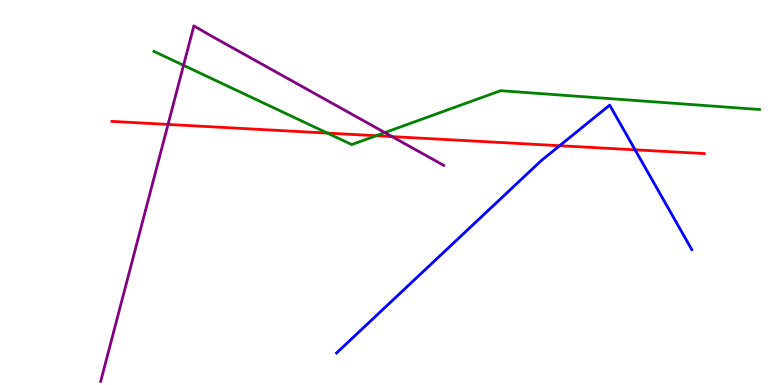[{'lines': ['blue', 'red'], 'intersections': [{'x': 7.22, 'y': 6.22}, {'x': 8.19, 'y': 6.11}]}, {'lines': ['green', 'red'], 'intersections': [{'x': 4.22, 'y': 6.54}, {'x': 4.85, 'y': 6.47}]}, {'lines': ['purple', 'red'], 'intersections': [{'x': 2.17, 'y': 6.77}, {'x': 5.06, 'y': 6.45}]}, {'lines': ['blue', 'green'], 'intersections': []}, {'lines': ['blue', 'purple'], 'intersections': []}, {'lines': ['green', 'purple'], 'intersections': [{'x': 2.37, 'y': 8.3}, {'x': 4.97, 'y': 6.56}]}]